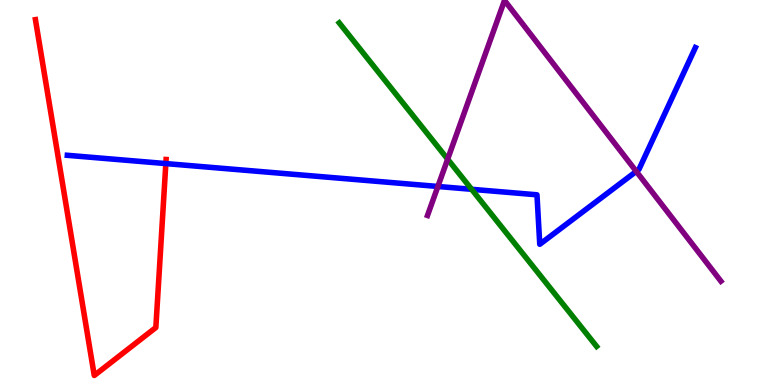[{'lines': ['blue', 'red'], 'intersections': [{'x': 2.14, 'y': 5.75}]}, {'lines': ['green', 'red'], 'intersections': []}, {'lines': ['purple', 'red'], 'intersections': []}, {'lines': ['blue', 'green'], 'intersections': [{'x': 6.09, 'y': 5.08}]}, {'lines': ['blue', 'purple'], 'intersections': [{'x': 5.65, 'y': 5.16}, {'x': 8.21, 'y': 5.55}]}, {'lines': ['green', 'purple'], 'intersections': [{'x': 5.78, 'y': 5.87}]}]